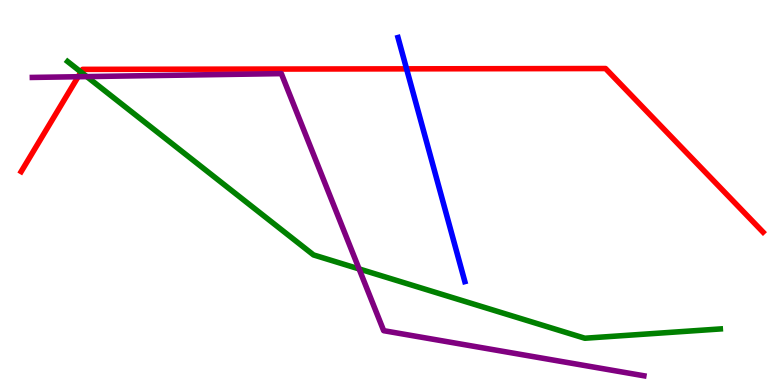[{'lines': ['blue', 'red'], 'intersections': [{'x': 5.25, 'y': 8.21}]}, {'lines': ['green', 'red'], 'intersections': [{'x': 1.04, 'y': 8.13}]}, {'lines': ['purple', 'red'], 'intersections': [{'x': 1.01, 'y': 8.01}]}, {'lines': ['blue', 'green'], 'intersections': []}, {'lines': ['blue', 'purple'], 'intersections': []}, {'lines': ['green', 'purple'], 'intersections': [{'x': 1.12, 'y': 8.01}, {'x': 4.63, 'y': 3.01}]}]